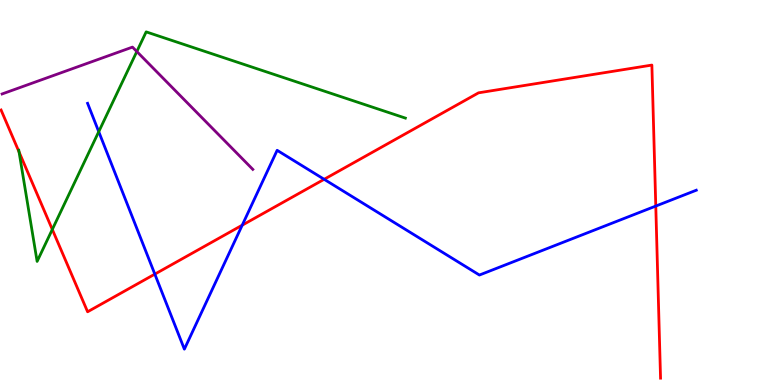[{'lines': ['blue', 'red'], 'intersections': [{'x': 2.0, 'y': 2.88}, {'x': 3.13, 'y': 4.15}, {'x': 4.18, 'y': 5.34}, {'x': 8.46, 'y': 4.65}]}, {'lines': ['green', 'red'], 'intersections': [{'x': 0.246, 'y': 6.05}, {'x': 0.675, 'y': 4.04}]}, {'lines': ['purple', 'red'], 'intersections': []}, {'lines': ['blue', 'green'], 'intersections': [{'x': 1.27, 'y': 6.58}]}, {'lines': ['blue', 'purple'], 'intersections': []}, {'lines': ['green', 'purple'], 'intersections': [{'x': 1.77, 'y': 8.66}]}]